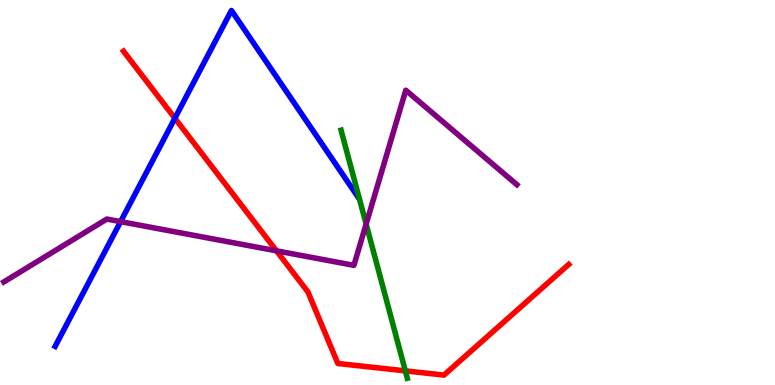[{'lines': ['blue', 'red'], 'intersections': [{'x': 2.26, 'y': 6.93}]}, {'lines': ['green', 'red'], 'intersections': [{'x': 5.23, 'y': 0.367}]}, {'lines': ['purple', 'red'], 'intersections': [{'x': 3.57, 'y': 3.48}]}, {'lines': ['blue', 'green'], 'intersections': []}, {'lines': ['blue', 'purple'], 'intersections': [{'x': 1.56, 'y': 4.24}]}, {'lines': ['green', 'purple'], 'intersections': [{'x': 4.72, 'y': 4.18}]}]